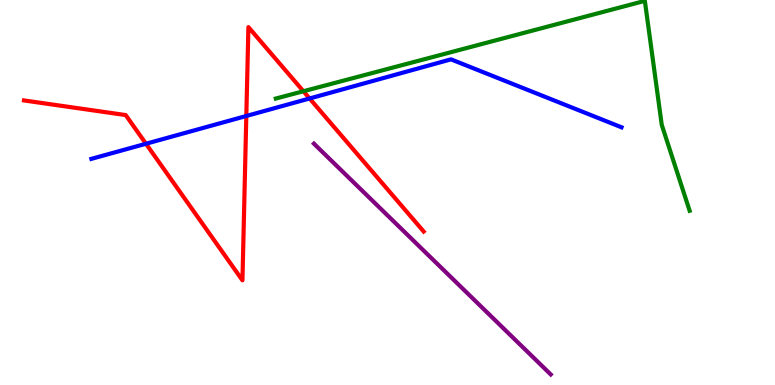[{'lines': ['blue', 'red'], 'intersections': [{'x': 1.88, 'y': 6.27}, {'x': 3.18, 'y': 6.99}, {'x': 3.99, 'y': 7.44}]}, {'lines': ['green', 'red'], 'intersections': [{'x': 3.91, 'y': 7.63}]}, {'lines': ['purple', 'red'], 'intersections': []}, {'lines': ['blue', 'green'], 'intersections': []}, {'lines': ['blue', 'purple'], 'intersections': []}, {'lines': ['green', 'purple'], 'intersections': []}]